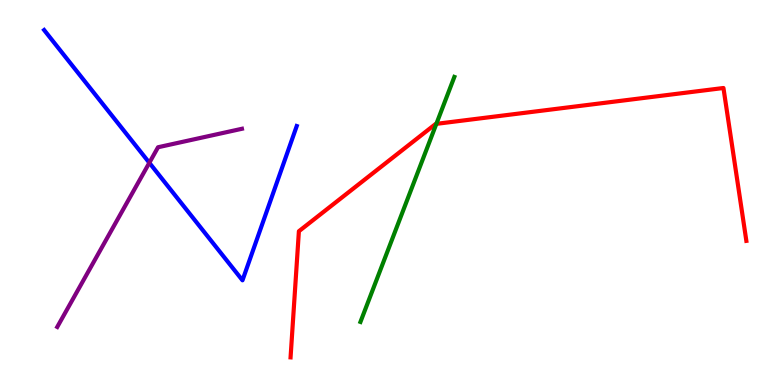[{'lines': ['blue', 'red'], 'intersections': []}, {'lines': ['green', 'red'], 'intersections': [{'x': 5.63, 'y': 6.78}]}, {'lines': ['purple', 'red'], 'intersections': []}, {'lines': ['blue', 'green'], 'intersections': []}, {'lines': ['blue', 'purple'], 'intersections': [{'x': 1.93, 'y': 5.77}]}, {'lines': ['green', 'purple'], 'intersections': []}]